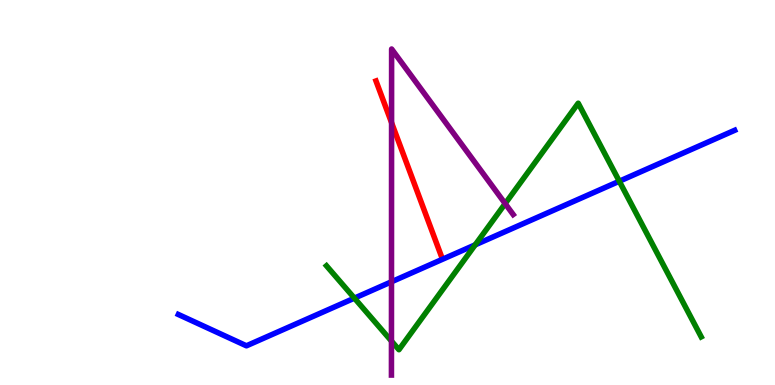[{'lines': ['blue', 'red'], 'intersections': []}, {'lines': ['green', 'red'], 'intersections': []}, {'lines': ['purple', 'red'], 'intersections': [{'x': 5.05, 'y': 6.81}]}, {'lines': ['blue', 'green'], 'intersections': [{'x': 4.57, 'y': 2.26}, {'x': 6.13, 'y': 3.64}, {'x': 7.99, 'y': 5.29}]}, {'lines': ['blue', 'purple'], 'intersections': [{'x': 5.05, 'y': 2.68}]}, {'lines': ['green', 'purple'], 'intersections': [{'x': 5.05, 'y': 1.14}, {'x': 6.52, 'y': 4.71}]}]